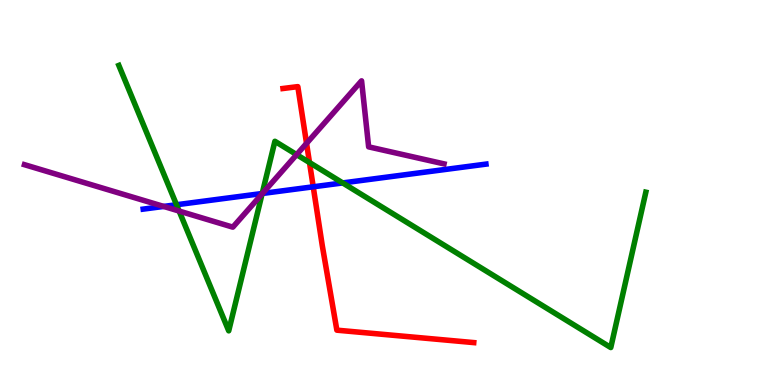[{'lines': ['blue', 'red'], 'intersections': [{'x': 4.04, 'y': 5.15}]}, {'lines': ['green', 'red'], 'intersections': [{'x': 3.99, 'y': 5.78}]}, {'lines': ['purple', 'red'], 'intersections': [{'x': 3.96, 'y': 6.28}]}, {'lines': ['blue', 'green'], 'intersections': [{'x': 2.28, 'y': 4.68}, {'x': 3.38, 'y': 4.97}, {'x': 4.42, 'y': 5.25}]}, {'lines': ['blue', 'purple'], 'intersections': [{'x': 2.11, 'y': 4.64}, {'x': 3.39, 'y': 4.98}]}, {'lines': ['green', 'purple'], 'intersections': [{'x': 2.31, 'y': 4.52}, {'x': 3.38, 'y': 4.96}, {'x': 3.83, 'y': 5.98}]}]